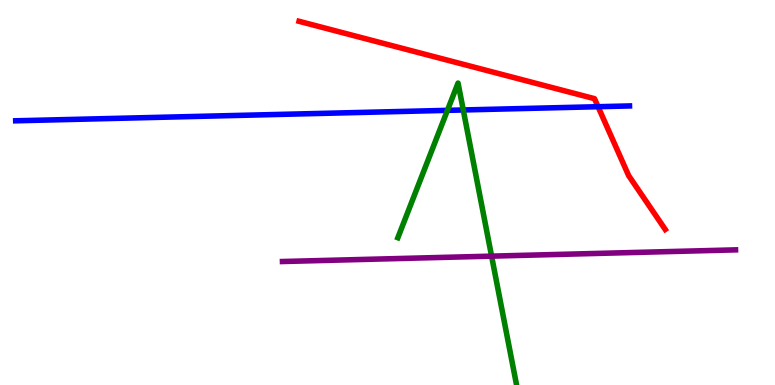[{'lines': ['blue', 'red'], 'intersections': [{'x': 7.72, 'y': 7.23}]}, {'lines': ['green', 'red'], 'intersections': []}, {'lines': ['purple', 'red'], 'intersections': []}, {'lines': ['blue', 'green'], 'intersections': [{'x': 5.77, 'y': 7.13}, {'x': 5.98, 'y': 7.14}]}, {'lines': ['blue', 'purple'], 'intersections': []}, {'lines': ['green', 'purple'], 'intersections': [{'x': 6.34, 'y': 3.35}]}]